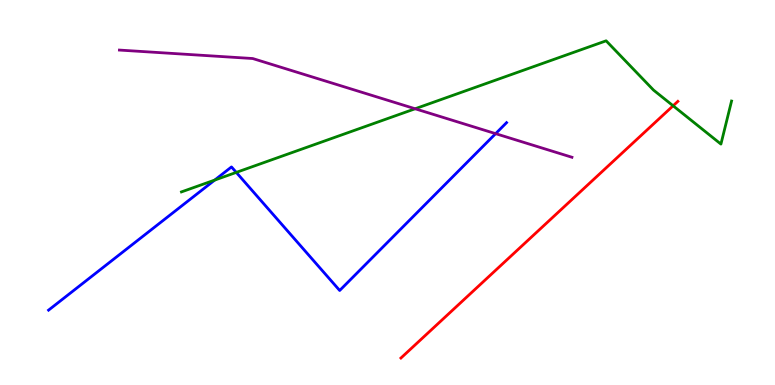[{'lines': ['blue', 'red'], 'intersections': []}, {'lines': ['green', 'red'], 'intersections': [{'x': 8.69, 'y': 7.25}]}, {'lines': ['purple', 'red'], 'intersections': []}, {'lines': ['blue', 'green'], 'intersections': [{'x': 2.77, 'y': 5.32}, {'x': 3.05, 'y': 5.52}]}, {'lines': ['blue', 'purple'], 'intersections': [{'x': 6.4, 'y': 6.53}]}, {'lines': ['green', 'purple'], 'intersections': [{'x': 5.36, 'y': 7.18}]}]